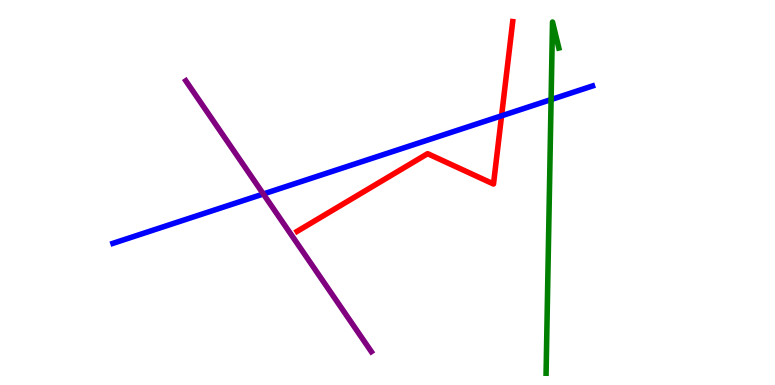[{'lines': ['blue', 'red'], 'intersections': [{'x': 6.47, 'y': 6.99}]}, {'lines': ['green', 'red'], 'intersections': []}, {'lines': ['purple', 'red'], 'intersections': []}, {'lines': ['blue', 'green'], 'intersections': [{'x': 7.11, 'y': 7.41}]}, {'lines': ['blue', 'purple'], 'intersections': [{'x': 3.4, 'y': 4.96}]}, {'lines': ['green', 'purple'], 'intersections': []}]